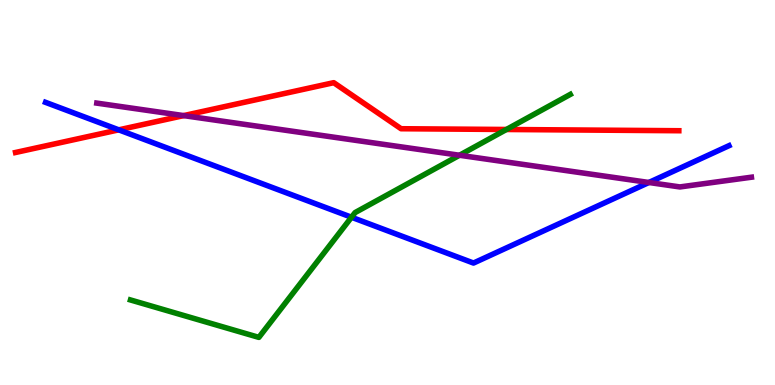[{'lines': ['blue', 'red'], 'intersections': [{'x': 1.53, 'y': 6.63}]}, {'lines': ['green', 'red'], 'intersections': [{'x': 6.53, 'y': 6.64}]}, {'lines': ['purple', 'red'], 'intersections': [{'x': 2.37, 'y': 7.0}]}, {'lines': ['blue', 'green'], 'intersections': [{'x': 4.54, 'y': 4.36}]}, {'lines': ['blue', 'purple'], 'intersections': [{'x': 8.37, 'y': 5.26}]}, {'lines': ['green', 'purple'], 'intersections': [{'x': 5.93, 'y': 5.97}]}]